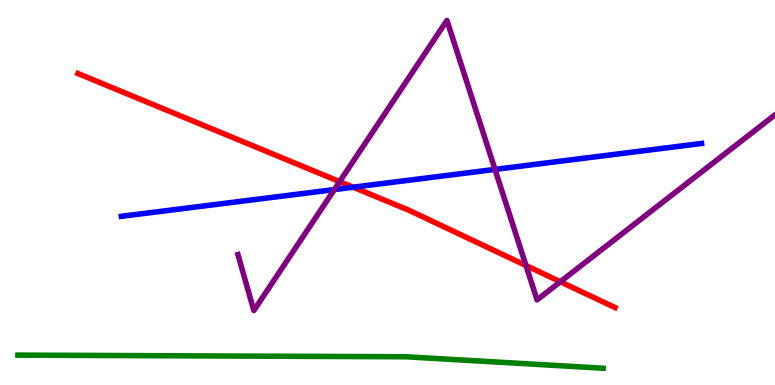[{'lines': ['blue', 'red'], 'intersections': [{'x': 4.56, 'y': 5.14}]}, {'lines': ['green', 'red'], 'intersections': []}, {'lines': ['purple', 'red'], 'intersections': [{'x': 4.38, 'y': 5.28}, {'x': 6.79, 'y': 3.1}, {'x': 7.23, 'y': 2.68}]}, {'lines': ['blue', 'green'], 'intersections': []}, {'lines': ['blue', 'purple'], 'intersections': [{'x': 4.31, 'y': 5.08}, {'x': 6.39, 'y': 5.6}]}, {'lines': ['green', 'purple'], 'intersections': []}]